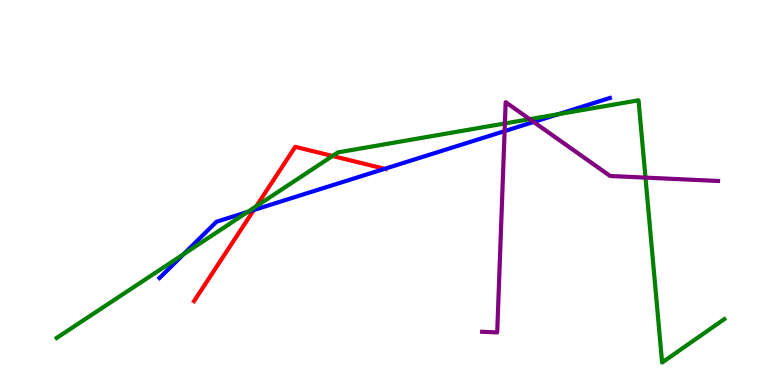[{'lines': ['blue', 'red'], 'intersections': [{'x': 3.28, 'y': 4.55}, {'x': 4.96, 'y': 5.62}]}, {'lines': ['green', 'red'], 'intersections': [{'x': 3.31, 'y': 4.64}, {'x': 4.29, 'y': 5.95}]}, {'lines': ['purple', 'red'], 'intersections': []}, {'lines': ['blue', 'green'], 'intersections': [{'x': 2.37, 'y': 3.4}, {'x': 3.2, 'y': 4.5}, {'x': 7.2, 'y': 7.03}]}, {'lines': ['blue', 'purple'], 'intersections': [{'x': 6.51, 'y': 6.59}, {'x': 6.89, 'y': 6.83}]}, {'lines': ['green', 'purple'], 'intersections': [{'x': 6.51, 'y': 6.79}, {'x': 6.83, 'y': 6.9}, {'x': 8.33, 'y': 5.39}]}]